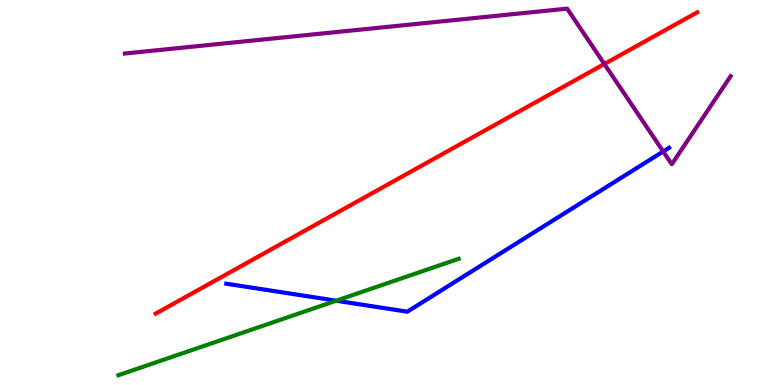[{'lines': ['blue', 'red'], 'intersections': []}, {'lines': ['green', 'red'], 'intersections': []}, {'lines': ['purple', 'red'], 'intersections': [{'x': 7.8, 'y': 8.34}]}, {'lines': ['blue', 'green'], 'intersections': [{'x': 4.34, 'y': 2.19}]}, {'lines': ['blue', 'purple'], 'intersections': [{'x': 8.56, 'y': 6.07}]}, {'lines': ['green', 'purple'], 'intersections': []}]